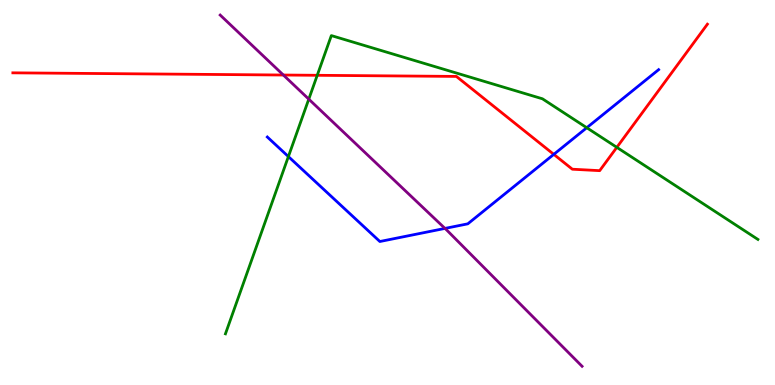[{'lines': ['blue', 'red'], 'intersections': [{'x': 7.15, 'y': 5.99}]}, {'lines': ['green', 'red'], 'intersections': [{'x': 4.09, 'y': 8.04}, {'x': 7.96, 'y': 6.17}]}, {'lines': ['purple', 'red'], 'intersections': [{'x': 3.66, 'y': 8.05}]}, {'lines': ['blue', 'green'], 'intersections': [{'x': 3.72, 'y': 5.93}, {'x': 7.57, 'y': 6.68}]}, {'lines': ['blue', 'purple'], 'intersections': [{'x': 5.74, 'y': 4.07}]}, {'lines': ['green', 'purple'], 'intersections': [{'x': 3.98, 'y': 7.42}]}]